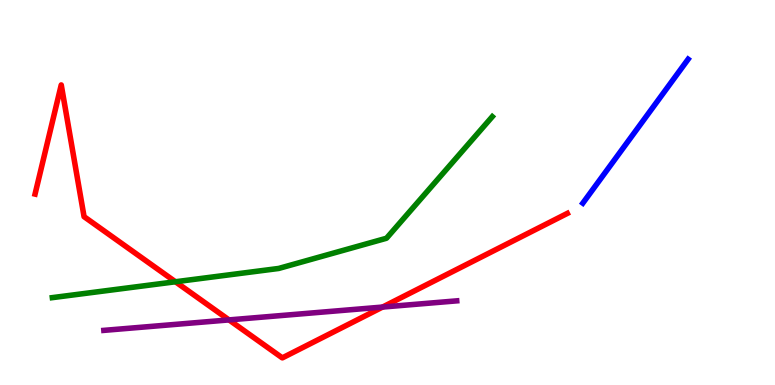[{'lines': ['blue', 'red'], 'intersections': []}, {'lines': ['green', 'red'], 'intersections': [{'x': 2.26, 'y': 2.68}]}, {'lines': ['purple', 'red'], 'intersections': [{'x': 2.95, 'y': 1.69}, {'x': 4.94, 'y': 2.02}]}, {'lines': ['blue', 'green'], 'intersections': []}, {'lines': ['blue', 'purple'], 'intersections': []}, {'lines': ['green', 'purple'], 'intersections': []}]